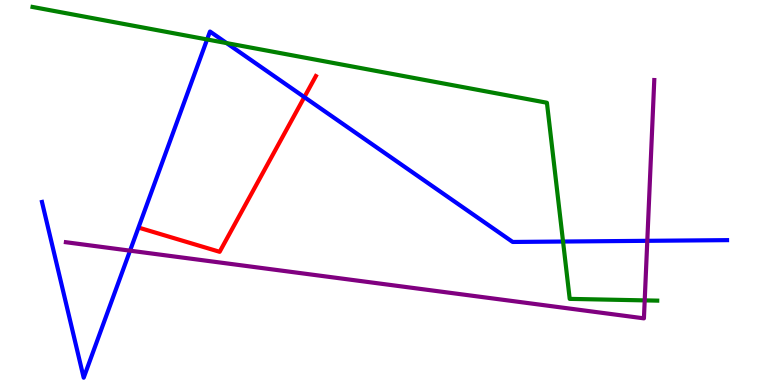[{'lines': ['blue', 'red'], 'intersections': [{'x': 3.93, 'y': 7.48}]}, {'lines': ['green', 'red'], 'intersections': []}, {'lines': ['purple', 'red'], 'intersections': []}, {'lines': ['blue', 'green'], 'intersections': [{'x': 2.67, 'y': 8.98}, {'x': 2.92, 'y': 8.88}, {'x': 7.27, 'y': 3.73}]}, {'lines': ['blue', 'purple'], 'intersections': [{'x': 1.68, 'y': 3.49}, {'x': 8.35, 'y': 3.74}]}, {'lines': ['green', 'purple'], 'intersections': [{'x': 8.32, 'y': 2.2}]}]